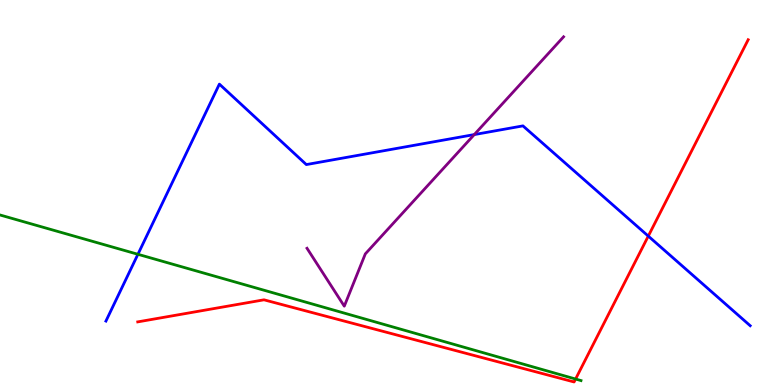[{'lines': ['blue', 'red'], 'intersections': [{'x': 8.37, 'y': 3.87}]}, {'lines': ['green', 'red'], 'intersections': [{'x': 7.43, 'y': 0.155}]}, {'lines': ['purple', 'red'], 'intersections': []}, {'lines': ['blue', 'green'], 'intersections': [{'x': 1.78, 'y': 3.4}]}, {'lines': ['blue', 'purple'], 'intersections': [{'x': 6.12, 'y': 6.5}]}, {'lines': ['green', 'purple'], 'intersections': []}]